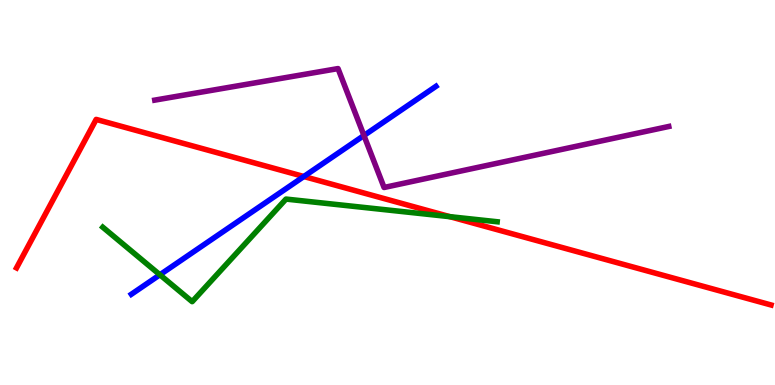[{'lines': ['blue', 'red'], 'intersections': [{'x': 3.92, 'y': 5.42}]}, {'lines': ['green', 'red'], 'intersections': [{'x': 5.81, 'y': 4.37}]}, {'lines': ['purple', 'red'], 'intersections': []}, {'lines': ['blue', 'green'], 'intersections': [{'x': 2.06, 'y': 2.86}]}, {'lines': ['blue', 'purple'], 'intersections': [{'x': 4.7, 'y': 6.48}]}, {'lines': ['green', 'purple'], 'intersections': []}]